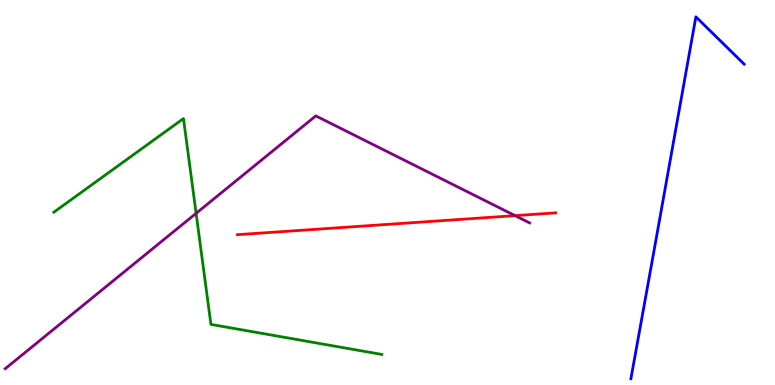[{'lines': ['blue', 'red'], 'intersections': []}, {'lines': ['green', 'red'], 'intersections': []}, {'lines': ['purple', 'red'], 'intersections': [{'x': 6.65, 'y': 4.4}]}, {'lines': ['blue', 'green'], 'intersections': []}, {'lines': ['blue', 'purple'], 'intersections': []}, {'lines': ['green', 'purple'], 'intersections': [{'x': 2.53, 'y': 4.46}]}]